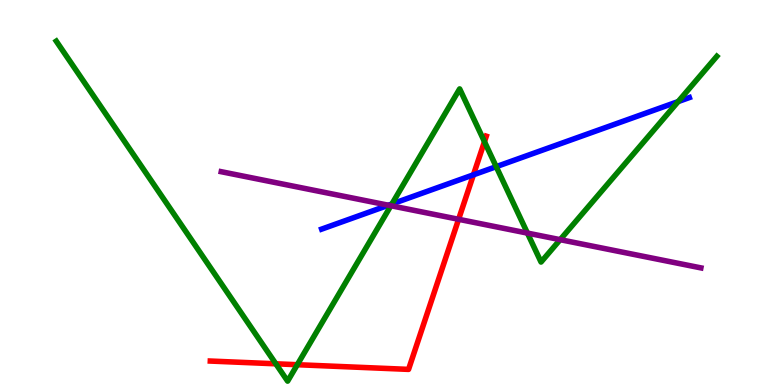[{'lines': ['blue', 'red'], 'intersections': [{'x': 6.11, 'y': 5.46}]}, {'lines': ['green', 'red'], 'intersections': [{'x': 3.56, 'y': 0.551}, {'x': 3.84, 'y': 0.527}, {'x': 6.25, 'y': 6.32}]}, {'lines': ['purple', 'red'], 'intersections': [{'x': 5.92, 'y': 4.3}]}, {'lines': ['blue', 'green'], 'intersections': [{'x': 5.06, 'y': 4.7}, {'x': 6.4, 'y': 5.67}, {'x': 8.75, 'y': 7.36}]}, {'lines': ['blue', 'purple'], 'intersections': [{'x': 5.01, 'y': 4.67}]}, {'lines': ['green', 'purple'], 'intersections': [{'x': 5.04, 'y': 4.66}, {'x': 6.81, 'y': 3.95}, {'x': 7.23, 'y': 3.77}]}]